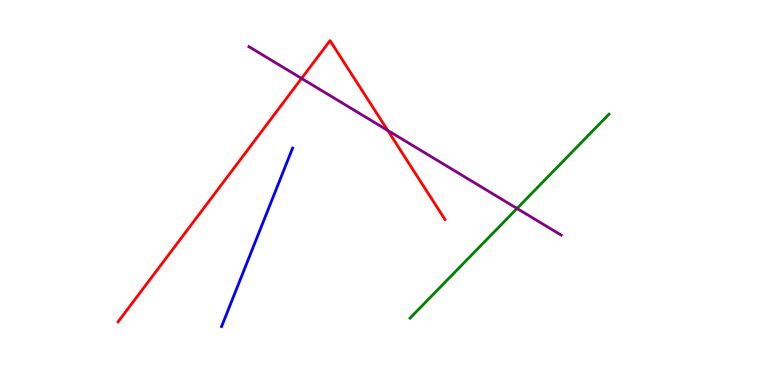[{'lines': ['blue', 'red'], 'intersections': []}, {'lines': ['green', 'red'], 'intersections': []}, {'lines': ['purple', 'red'], 'intersections': [{'x': 3.89, 'y': 7.96}, {'x': 5.0, 'y': 6.61}]}, {'lines': ['blue', 'green'], 'intersections': []}, {'lines': ['blue', 'purple'], 'intersections': []}, {'lines': ['green', 'purple'], 'intersections': [{'x': 6.67, 'y': 4.59}]}]